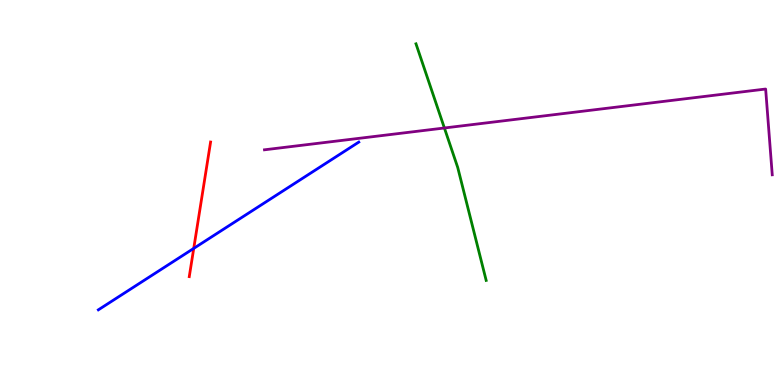[{'lines': ['blue', 'red'], 'intersections': [{'x': 2.5, 'y': 3.55}]}, {'lines': ['green', 'red'], 'intersections': []}, {'lines': ['purple', 'red'], 'intersections': []}, {'lines': ['blue', 'green'], 'intersections': []}, {'lines': ['blue', 'purple'], 'intersections': []}, {'lines': ['green', 'purple'], 'intersections': [{'x': 5.73, 'y': 6.68}]}]